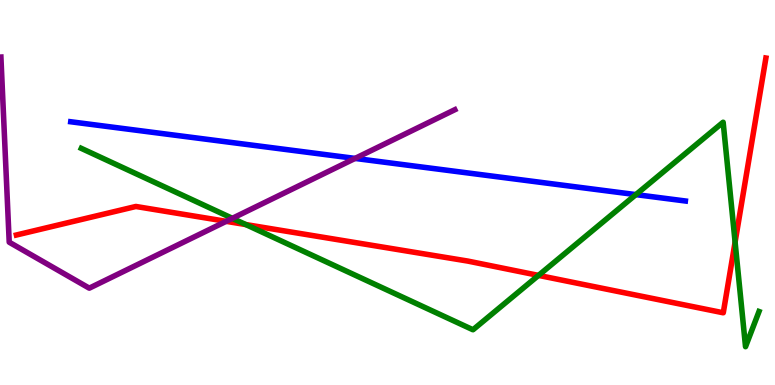[{'lines': ['blue', 'red'], 'intersections': []}, {'lines': ['green', 'red'], 'intersections': [{'x': 3.17, 'y': 4.17}, {'x': 6.95, 'y': 2.85}, {'x': 9.49, 'y': 3.71}]}, {'lines': ['purple', 'red'], 'intersections': [{'x': 2.92, 'y': 4.25}]}, {'lines': ['blue', 'green'], 'intersections': [{'x': 8.2, 'y': 4.95}]}, {'lines': ['blue', 'purple'], 'intersections': [{'x': 4.58, 'y': 5.89}]}, {'lines': ['green', 'purple'], 'intersections': [{'x': 3.0, 'y': 4.33}]}]